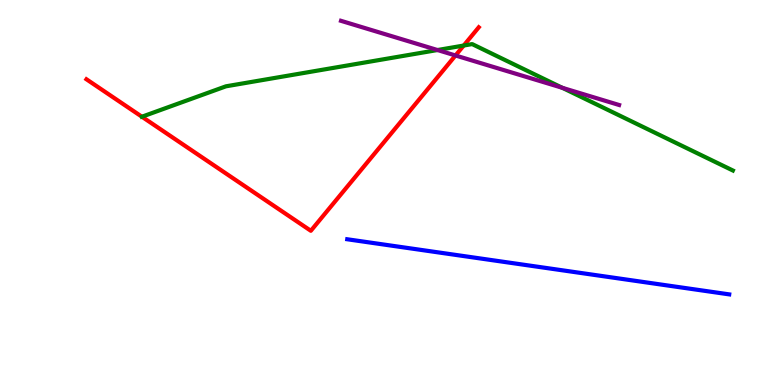[{'lines': ['blue', 'red'], 'intersections': []}, {'lines': ['green', 'red'], 'intersections': [{'x': 1.83, 'y': 6.97}, {'x': 5.98, 'y': 8.82}]}, {'lines': ['purple', 'red'], 'intersections': [{'x': 5.88, 'y': 8.56}]}, {'lines': ['blue', 'green'], 'intersections': []}, {'lines': ['blue', 'purple'], 'intersections': []}, {'lines': ['green', 'purple'], 'intersections': [{'x': 5.65, 'y': 8.7}, {'x': 7.26, 'y': 7.72}]}]